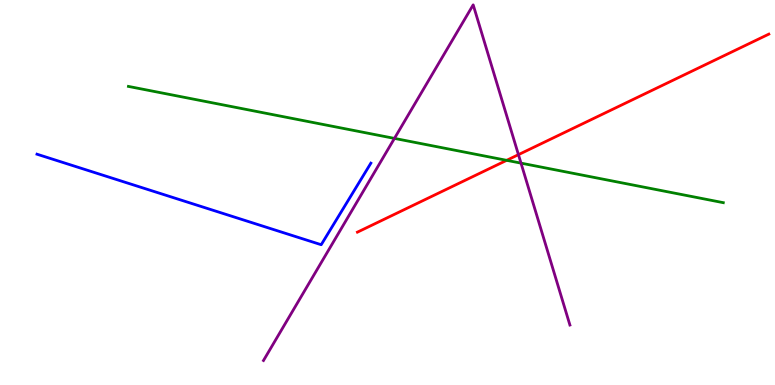[{'lines': ['blue', 'red'], 'intersections': []}, {'lines': ['green', 'red'], 'intersections': [{'x': 6.54, 'y': 5.84}]}, {'lines': ['purple', 'red'], 'intersections': [{'x': 6.69, 'y': 5.98}]}, {'lines': ['blue', 'green'], 'intersections': []}, {'lines': ['blue', 'purple'], 'intersections': []}, {'lines': ['green', 'purple'], 'intersections': [{'x': 5.09, 'y': 6.41}, {'x': 6.72, 'y': 5.76}]}]